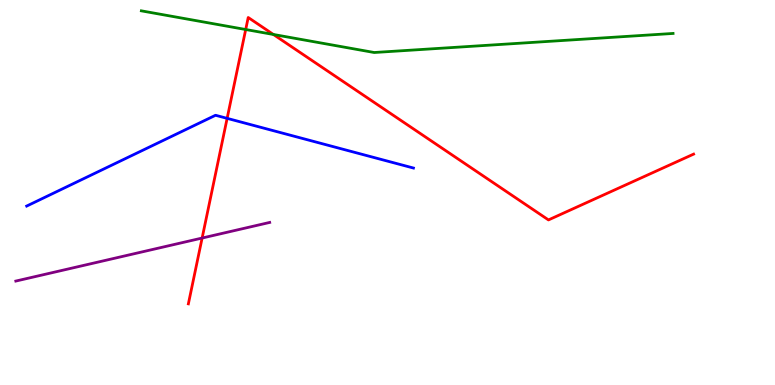[{'lines': ['blue', 'red'], 'intersections': [{'x': 2.93, 'y': 6.93}]}, {'lines': ['green', 'red'], 'intersections': [{'x': 3.17, 'y': 9.23}, {'x': 3.53, 'y': 9.1}]}, {'lines': ['purple', 'red'], 'intersections': [{'x': 2.61, 'y': 3.82}]}, {'lines': ['blue', 'green'], 'intersections': []}, {'lines': ['blue', 'purple'], 'intersections': []}, {'lines': ['green', 'purple'], 'intersections': []}]